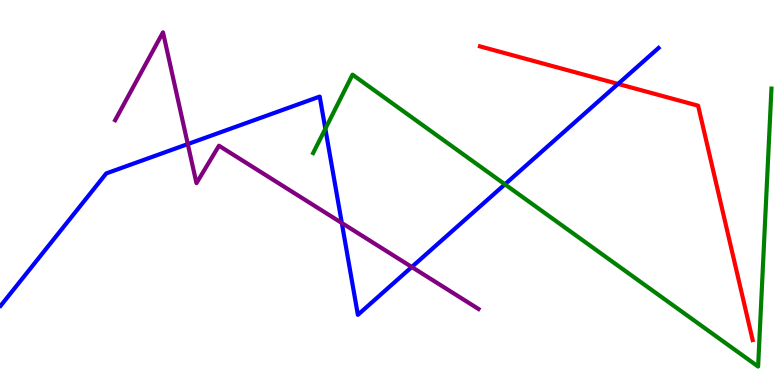[{'lines': ['blue', 'red'], 'intersections': [{'x': 7.97, 'y': 7.82}]}, {'lines': ['green', 'red'], 'intersections': []}, {'lines': ['purple', 'red'], 'intersections': []}, {'lines': ['blue', 'green'], 'intersections': [{'x': 4.2, 'y': 6.66}, {'x': 6.51, 'y': 5.21}]}, {'lines': ['blue', 'purple'], 'intersections': [{'x': 2.42, 'y': 6.26}, {'x': 4.41, 'y': 4.21}, {'x': 5.31, 'y': 3.07}]}, {'lines': ['green', 'purple'], 'intersections': []}]